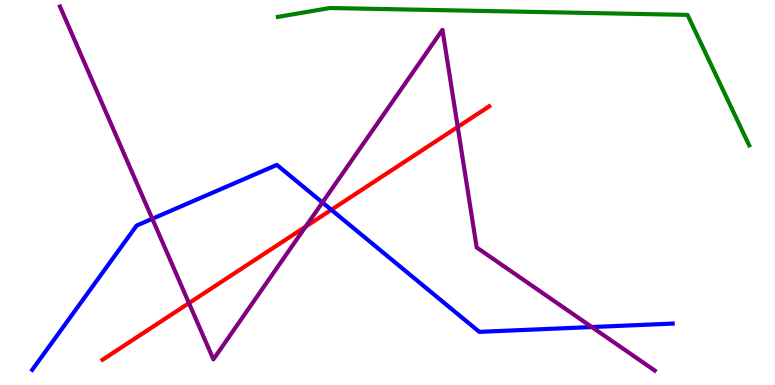[{'lines': ['blue', 'red'], 'intersections': [{'x': 4.28, 'y': 4.55}]}, {'lines': ['green', 'red'], 'intersections': []}, {'lines': ['purple', 'red'], 'intersections': [{'x': 2.44, 'y': 2.13}, {'x': 3.94, 'y': 4.11}, {'x': 5.91, 'y': 6.7}]}, {'lines': ['blue', 'green'], 'intersections': []}, {'lines': ['blue', 'purple'], 'intersections': [{'x': 1.97, 'y': 4.32}, {'x': 4.16, 'y': 4.74}, {'x': 7.64, 'y': 1.51}]}, {'lines': ['green', 'purple'], 'intersections': []}]